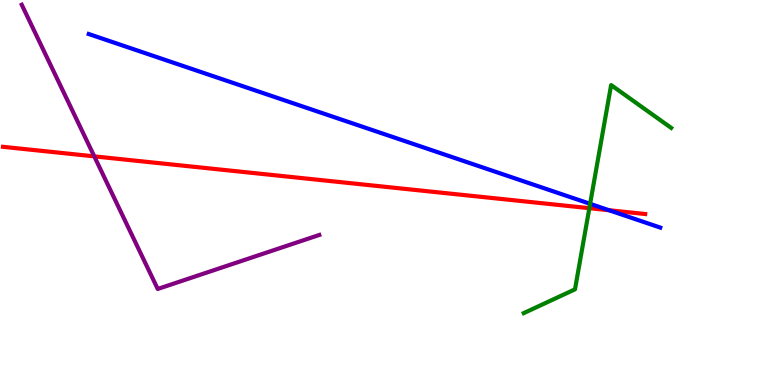[{'lines': ['blue', 'red'], 'intersections': [{'x': 7.86, 'y': 4.54}]}, {'lines': ['green', 'red'], 'intersections': [{'x': 7.6, 'y': 4.59}]}, {'lines': ['purple', 'red'], 'intersections': [{'x': 1.22, 'y': 5.94}]}, {'lines': ['blue', 'green'], 'intersections': [{'x': 7.61, 'y': 4.71}]}, {'lines': ['blue', 'purple'], 'intersections': []}, {'lines': ['green', 'purple'], 'intersections': []}]